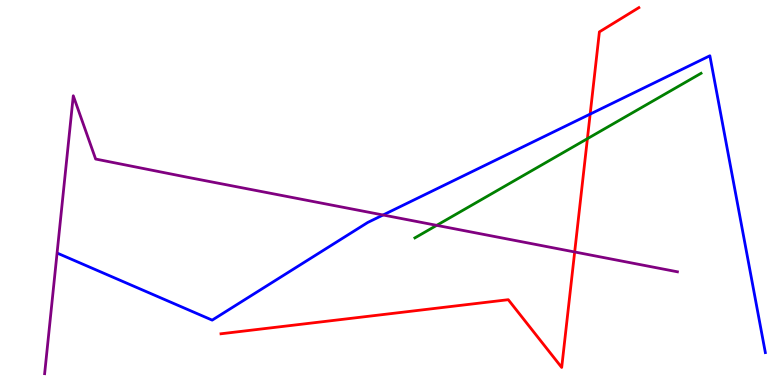[{'lines': ['blue', 'red'], 'intersections': [{'x': 7.61, 'y': 7.04}]}, {'lines': ['green', 'red'], 'intersections': [{'x': 7.58, 'y': 6.4}]}, {'lines': ['purple', 'red'], 'intersections': [{'x': 7.42, 'y': 3.46}]}, {'lines': ['blue', 'green'], 'intersections': []}, {'lines': ['blue', 'purple'], 'intersections': [{'x': 4.94, 'y': 4.42}]}, {'lines': ['green', 'purple'], 'intersections': [{'x': 5.63, 'y': 4.15}]}]